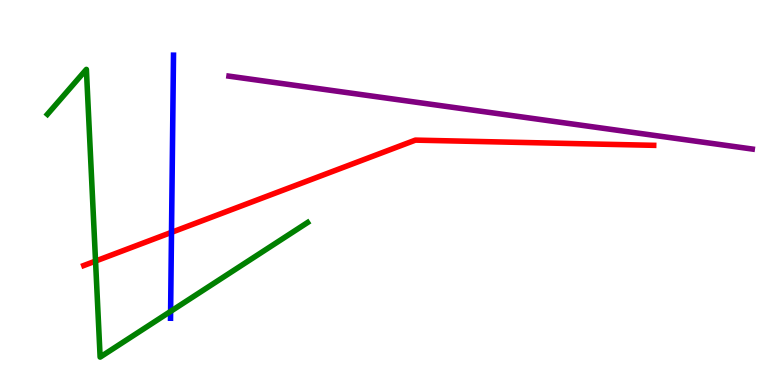[{'lines': ['blue', 'red'], 'intersections': [{'x': 2.21, 'y': 3.97}]}, {'lines': ['green', 'red'], 'intersections': [{'x': 1.23, 'y': 3.22}]}, {'lines': ['purple', 'red'], 'intersections': []}, {'lines': ['blue', 'green'], 'intersections': [{'x': 2.2, 'y': 1.91}]}, {'lines': ['blue', 'purple'], 'intersections': []}, {'lines': ['green', 'purple'], 'intersections': []}]